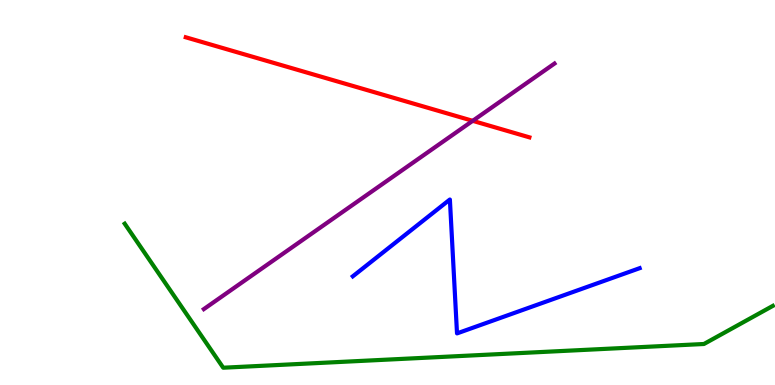[{'lines': ['blue', 'red'], 'intersections': []}, {'lines': ['green', 'red'], 'intersections': []}, {'lines': ['purple', 'red'], 'intersections': [{'x': 6.1, 'y': 6.86}]}, {'lines': ['blue', 'green'], 'intersections': []}, {'lines': ['blue', 'purple'], 'intersections': []}, {'lines': ['green', 'purple'], 'intersections': []}]